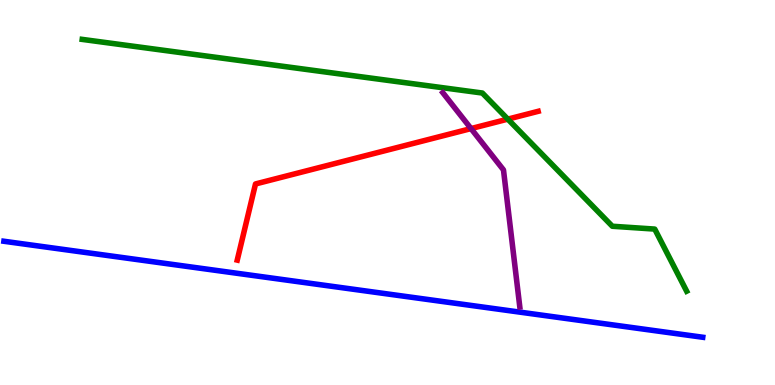[{'lines': ['blue', 'red'], 'intersections': []}, {'lines': ['green', 'red'], 'intersections': [{'x': 6.55, 'y': 6.91}]}, {'lines': ['purple', 'red'], 'intersections': [{'x': 6.08, 'y': 6.66}]}, {'lines': ['blue', 'green'], 'intersections': []}, {'lines': ['blue', 'purple'], 'intersections': []}, {'lines': ['green', 'purple'], 'intersections': []}]